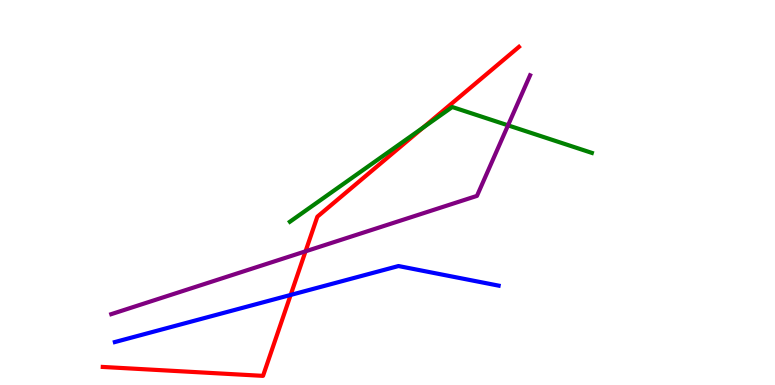[{'lines': ['blue', 'red'], 'intersections': [{'x': 3.75, 'y': 2.34}]}, {'lines': ['green', 'red'], 'intersections': [{'x': 5.46, 'y': 6.69}]}, {'lines': ['purple', 'red'], 'intersections': [{'x': 3.94, 'y': 3.47}]}, {'lines': ['blue', 'green'], 'intersections': []}, {'lines': ['blue', 'purple'], 'intersections': []}, {'lines': ['green', 'purple'], 'intersections': [{'x': 6.56, 'y': 6.74}]}]